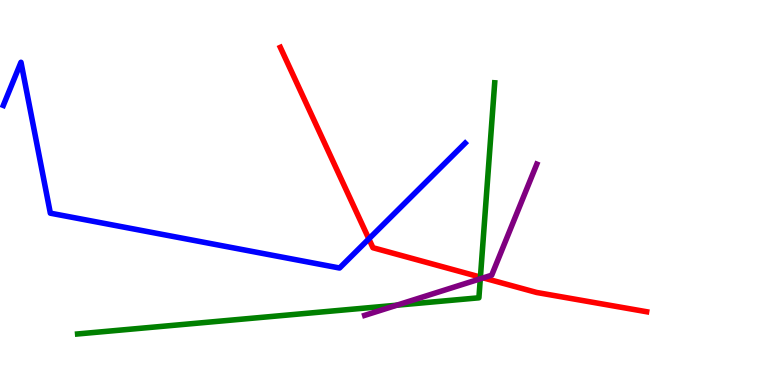[{'lines': ['blue', 'red'], 'intersections': [{'x': 4.76, 'y': 3.8}]}, {'lines': ['green', 'red'], 'intersections': [{'x': 6.2, 'y': 2.8}]}, {'lines': ['purple', 'red'], 'intersections': [{'x': 6.24, 'y': 2.78}]}, {'lines': ['blue', 'green'], 'intersections': []}, {'lines': ['blue', 'purple'], 'intersections': []}, {'lines': ['green', 'purple'], 'intersections': [{'x': 5.12, 'y': 2.07}, {'x': 6.2, 'y': 2.76}]}]